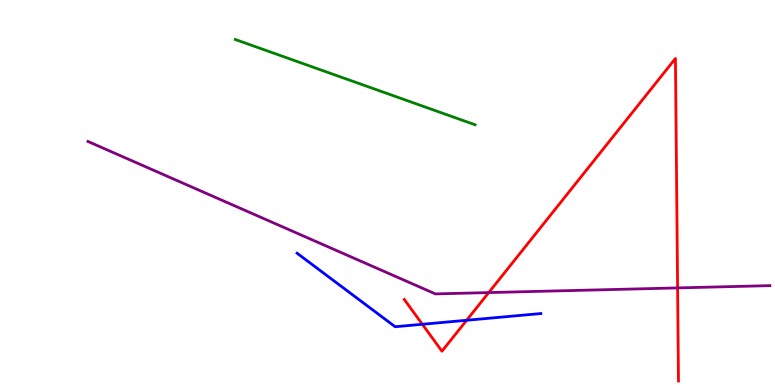[{'lines': ['blue', 'red'], 'intersections': [{'x': 5.45, 'y': 1.58}, {'x': 6.02, 'y': 1.68}]}, {'lines': ['green', 'red'], 'intersections': []}, {'lines': ['purple', 'red'], 'intersections': [{'x': 6.31, 'y': 2.4}, {'x': 8.74, 'y': 2.52}]}, {'lines': ['blue', 'green'], 'intersections': []}, {'lines': ['blue', 'purple'], 'intersections': []}, {'lines': ['green', 'purple'], 'intersections': []}]